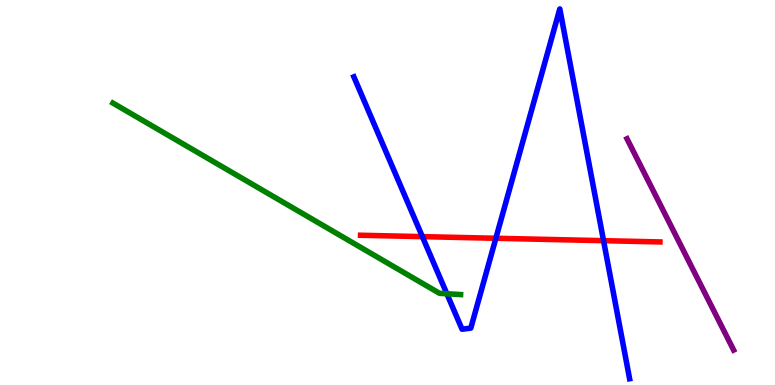[{'lines': ['blue', 'red'], 'intersections': [{'x': 5.45, 'y': 3.85}, {'x': 6.4, 'y': 3.81}, {'x': 7.79, 'y': 3.75}]}, {'lines': ['green', 'red'], 'intersections': []}, {'lines': ['purple', 'red'], 'intersections': []}, {'lines': ['blue', 'green'], 'intersections': [{'x': 5.77, 'y': 2.37}]}, {'lines': ['blue', 'purple'], 'intersections': []}, {'lines': ['green', 'purple'], 'intersections': []}]